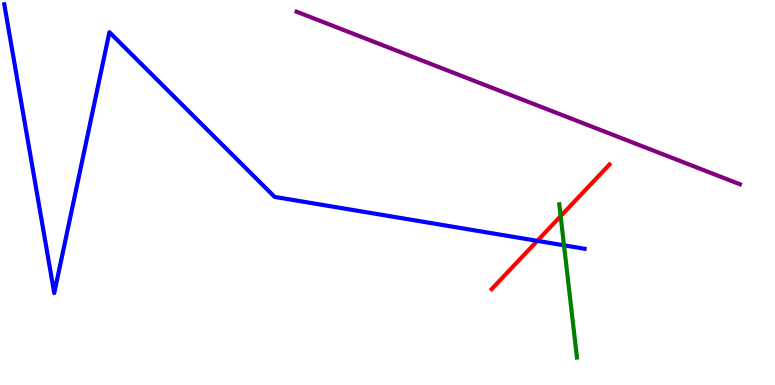[{'lines': ['blue', 'red'], 'intersections': [{'x': 6.93, 'y': 3.74}]}, {'lines': ['green', 'red'], 'intersections': [{'x': 7.23, 'y': 4.39}]}, {'lines': ['purple', 'red'], 'intersections': []}, {'lines': ['blue', 'green'], 'intersections': [{'x': 7.28, 'y': 3.63}]}, {'lines': ['blue', 'purple'], 'intersections': []}, {'lines': ['green', 'purple'], 'intersections': []}]